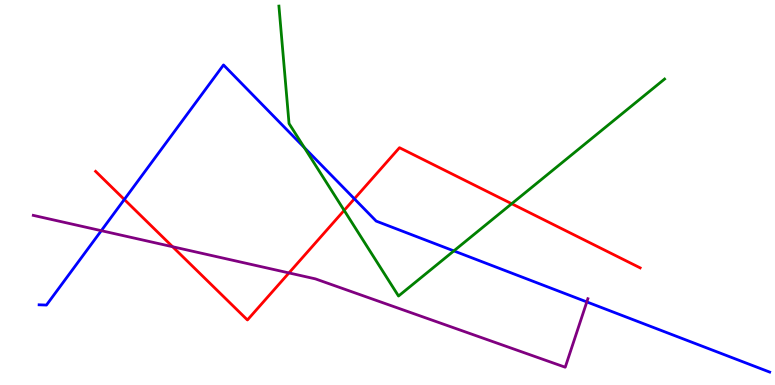[{'lines': ['blue', 'red'], 'intersections': [{'x': 1.6, 'y': 4.82}, {'x': 4.57, 'y': 4.84}]}, {'lines': ['green', 'red'], 'intersections': [{'x': 4.44, 'y': 4.54}, {'x': 6.6, 'y': 4.71}]}, {'lines': ['purple', 'red'], 'intersections': [{'x': 2.23, 'y': 3.59}, {'x': 3.73, 'y': 2.91}]}, {'lines': ['blue', 'green'], 'intersections': [{'x': 3.93, 'y': 6.17}, {'x': 5.86, 'y': 3.48}]}, {'lines': ['blue', 'purple'], 'intersections': [{'x': 1.31, 'y': 4.01}, {'x': 7.57, 'y': 2.16}]}, {'lines': ['green', 'purple'], 'intersections': []}]